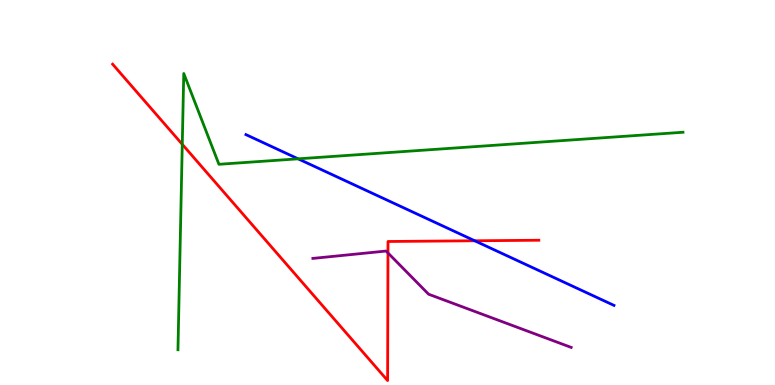[{'lines': ['blue', 'red'], 'intersections': [{'x': 6.13, 'y': 3.75}]}, {'lines': ['green', 'red'], 'intersections': [{'x': 2.35, 'y': 6.25}]}, {'lines': ['purple', 'red'], 'intersections': [{'x': 5.01, 'y': 3.43}]}, {'lines': ['blue', 'green'], 'intersections': [{'x': 3.85, 'y': 5.87}]}, {'lines': ['blue', 'purple'], 'intersections': []}, {'lines': ['green', 'purple'], 'intersections': []}]